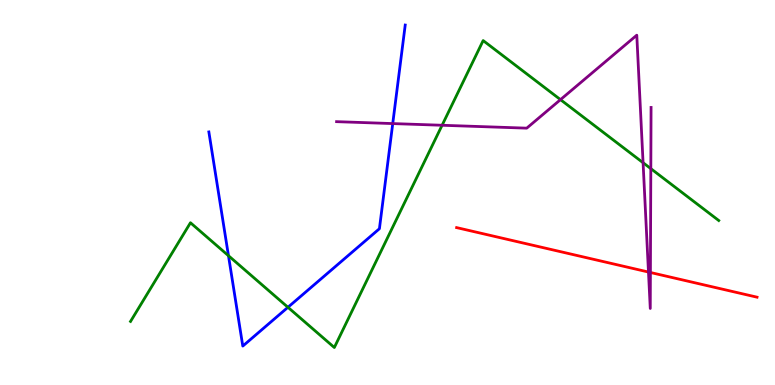[{'lines': ['blue', 'red'], 'intersections': []}, {'lines': ['green', 'red'], 'intersections': []}, {'lines': ['purple', 'red'], 'intersections': [{'x': 8.37, 'y': 2.93}, {'x': 8.39, 'y': 2.92}]}, {'lines': ['blue', 'green'], 'intersections': [{'x': 2.95, 'y': 3.36}, {'x': 3.72, 'y': 2.02}]}, {'lines': ['blue', 'purple'], 'intersections': [{'x': 5.07, 'y': 6.79}]}, {'lines': ['green', 'purple'], 'intersections': [{'x': 5.7, 'y': 6.75}, {'x': 7.23, 'y': 7.41}, {'x': 8.3, 'y': 5.77}, {'x': 8.4, 'y': 5.62}]}]